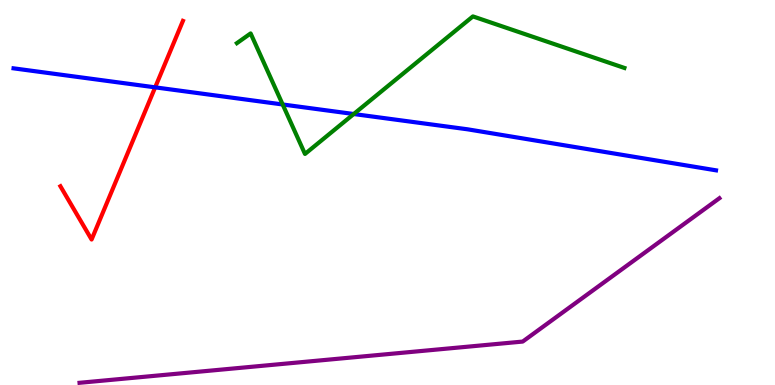[{'lines': ['blue', 'red'], 'intersections': [{'x': 2.0, 'y': 7.73}]}, {'lines': ['green', 'red'], 'intersections': []}, {'lines': ['purple', 'red'], 'intersections': []}, {'lines': ['blue', 'green'], 'intersections': [{'x': 3.65, 'y': 7.29}, {'x': 4.56, 'y': 7.04}]}, {'lines': ['blue', 'purple'], 'intersections': []}, {'lines': ['green', 'purple'], 'intersections': []}]